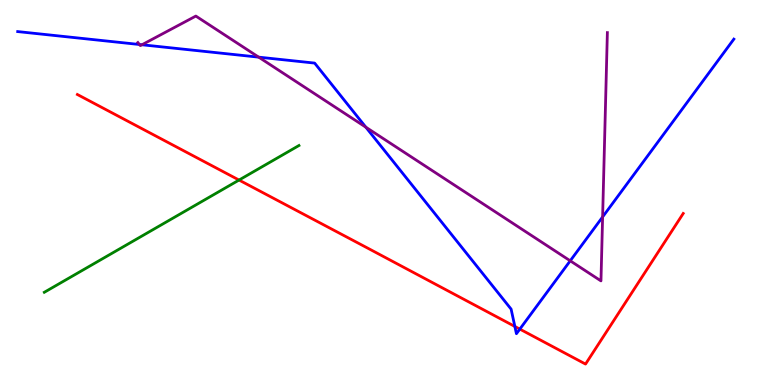[{'lines': ['blue', 'red'], 'intersections': [{'x': 6.64, 'y': 1.52}, {'x': 6.71, 'y': 1.45}]}, {'lines': ['green', 'red'], 'intersections': [{'x': 3.08, 'y': 5.32}]}, {'lines': ['purple', 'red'], 'intersections': []}, {'lines': ['blue', 'green'], 'intersections': []}, {'lines': ['blue', 'purple'], 'intersections': [{'x': 1.8, 'y': 8.84}, {'x': 1.83, 'y': 8.84}, {'x': 3.34, 'y': 8.52}, {'x': 4.72, 'y': 6.7}, {'x': 7.36, 'y': 3.23}, {'x': 7.78, 'y': 4.37}]}, {'lines': ['green', 'purple'], 'intersections': []}]